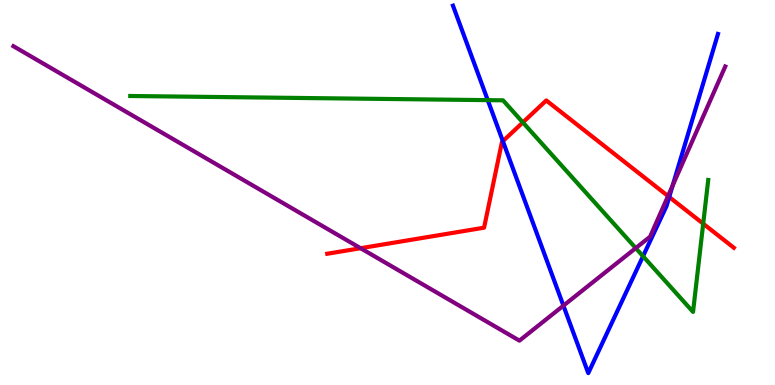[{'lines': ['blue', 'red'], 'intersections': [{'x': 6.49, 'y': 6.33}, {'x': 8.64, 'y': 4.88}]}, {'lines': ['green', 'red'], 'intersections': [{'x': 6.75, 'y': 6.82}, {'x': 9.07, 'y': 4.19}]}, {'lines': ['purple', 'red'], 'intersections': [{'x': 4.65, 'y': 3.55}, {'x': 8.62, 'y': 4.91}]}, {'lines': ['blue', 'green'], 'intersections': [{'x': 6.29, 'y': 7.4}, {'x': 8.3, 'y': 3.34}]}, {'lines': ['blue', 'purple'], 'intersections': [{'x': 7.27, 'y': 2.06}, {'x': 8.68, 'y': 5.18}]}, {'lines': ['green', 'purple'], 'intersections': [{'x': 8.2, 'y': 3.56}]}]